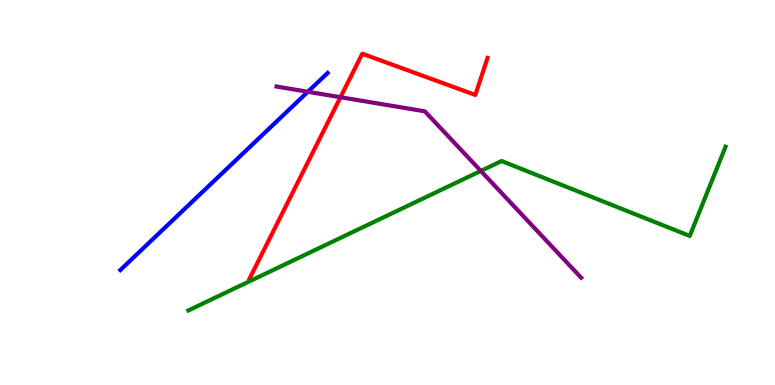[{'lines': ['blue', 'red'], 'intersections': []}, {'lines': ['green', 'red'], 'intersections': []}, {'lines': ['purple', 'red'], 'intersections': [{'x': 4.39, 'y': 7.47}]}, {'lines': ['blue', 'green'], 'intersections': []}, {'lines': ['blue', 'purple'], 'intersections': [{'x': 3.97, 'y': 7.62}]}, {'lines': ['green', 'purple'], 'intersections': [{'x': 6.2, 'y': 5.56}]}]